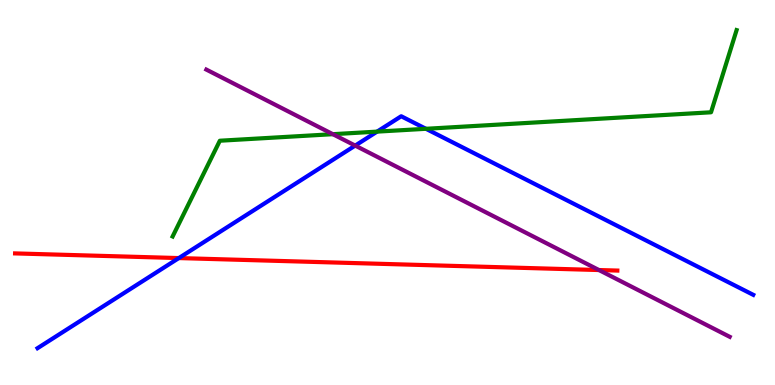[{'lines': ['blue', 'red'], 'intersections': [{'x': 2.31, 'y': 3.3}]}, {'lines': ['green', 'red'], 'intersections': []}, {'lines': ['purple', 'red'], 'intersections': [{'x': 7.73, 'y': 2.99}]}, {'lines': ['blue', 'green'], 'intersections': [{'x': 4.87, 'y': 6.58}, {'x': 5.5, 'y': 6.65}]}, {'lines': ['blue', 'purple'], 'intersections': [{'x': 4.58, 'y': 6.22}]}, {'lines': ['green', 'purple'], 'intersections': [{'x': 4.29, 'y': 6.51}]}]